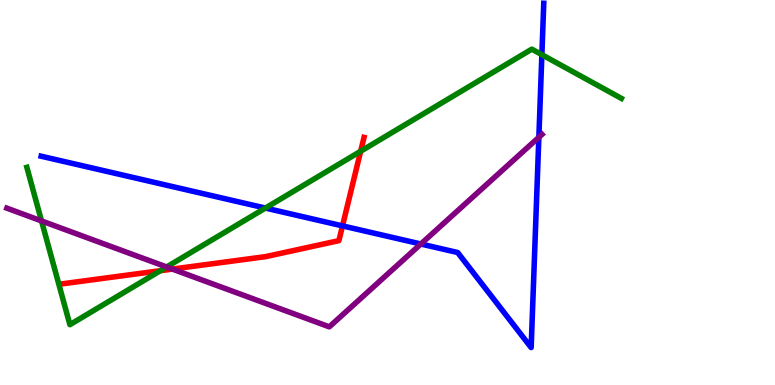[{'lines': ['blue', 'red'], 'intersections': [{'x': 4.42, 'y': 4.13}]}, {'lines': ['green', 'red'], 'intersections': [{'x': 2.07, 'y': 2.97}, {'x': 4.65, 'y': 6.07}]}, {'lines': ['purple', 'red'], 'intersections': [{'x': 2.22, 'y': 3.01}]}, {'lines': ['blue', 'green'], 'intersections': [{'x': 3.42, 'y': 4.6}, {'x': 6.99, 'y': 8.58}]}, {'lines': ['blue', 'purple'], 'intersections': [{'x': 5.43, 'y': 3.66}, {'x': 6.95, 'y': 6.43}]}, {'lines': ['green', 'purple'], 'intersections': [{'x': 0.536, 'y': 4.26}, {'x': 2.15, 'y': 3.07}]}]